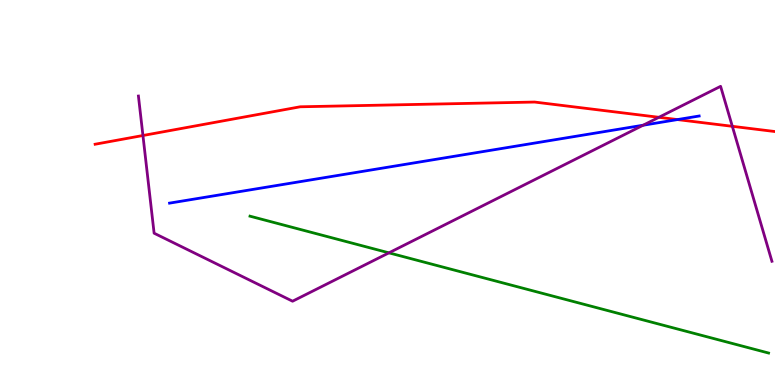[{'lines': ['blue', 'red'], 'intersections': [{'x': 8.74, 'y': 6.89}]}, {'lines': ['green', 'red'], 'intersections': []}, {'lines': ['purple', 'red'], 'intersections': [{'x': 1.84, 'y': 6.48}, {'x': 8.5, 'y': 6.95}, {'x': 9.45, 'y': 6.72}]}, {'lines': ['blue', 'green'], 'intersections': []}, {'lines': ['blue', 'purple'], 'intersections': [{'x': 8.3, 'y': 6.75}]}, {'lines': ['green', 'purple'], 'intersections': [{'x': 5.02, 'y': 3.43}]}]